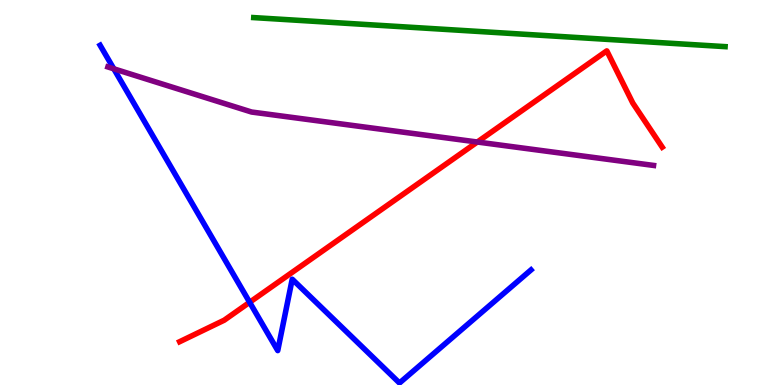[{'lines': ['blue', 'red'], 'intersections': [{'x': 3.22, 'y': 2.15}]}, {'lines': ['green', 'red'], 'intersections': []}, {'lines': ['purple', 'red'], 'intersections': [{'x': 6.16, 'y': 6.31}]}, {'lines': ['blue', 'green'], 'intersections': []}, {'lines': ['blue', 'purple'], 'intersections': [{'x': 1.47, 'y': 8.21}]}, {'lines': ['green', 'purple'], 'intersections': []}]